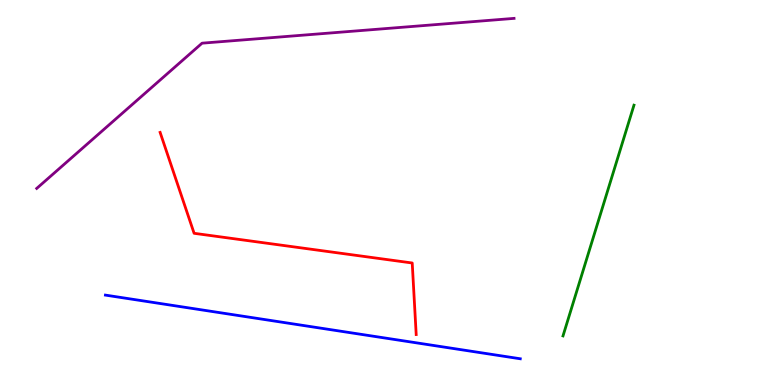[{'lines': ['blue', 'red'], 'intersections': []}, {'lines': ['green', 'red'], 'intersections': []}, {'lines': ['purple', 'red'], 'intersections': []}, {'lines': ['blue', 'green'], 'intersections': []}, {'lines': ['blue', 'purple'], 'intersections': []}, {'lines': ['green', 'purple'], 'intersections': []}]